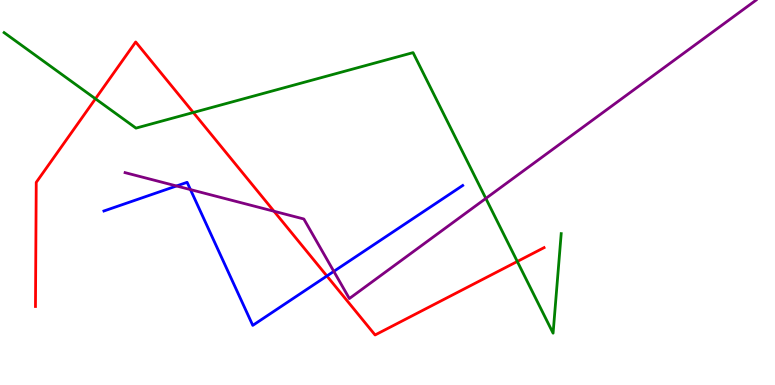[{'lines': ['blue', 'red'], 'intersections': [{'x': 4.22, 'y': 2.83}]}, {'lines': ['green', 'red'], 'intersections': [{'x': 1.23, 'y': 7.43}, {'x': 2.49, 'y': 7.08}, {'x': 6.67, 'y': 3.21}]}, {'lines': ['purple', 'red'], 'intersections': [{'x': 3.54, 'y': 4.51}]}, {'lines': ['blue', 'green'], 'intersections': []}, {'lines': ['blue', 'purple'], 'intersections': [{'x': 2.28, 'y': 5.17}, {'x': 2.46, 'y': 5.08}, {'x': 4.31, 'y': 2.95}]}, {'lines': ['green', 'purple'], 'intersections': [{'x': 6.27, 'y': 4.85}]}]